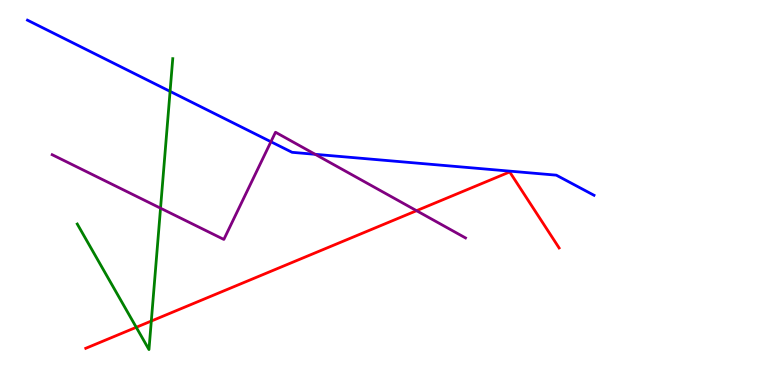[{'lines': ['blue', 'red'], 'intersections': []}, {'lines': ['green', 'red'], 'intersections': [{'x': 1.76, 'y': 1.5}, {'x': 1.95, 'y': 1.66}]}, {'lines': ['purple', 'red'], 'intersections': [{'x': 5.37, 'y': 4.53}]}, {'lines': ['blue', 'green'], 'intersections': [{'x': 2.19, 'y': 7.63}]}, {'lines': ['blue', 'purple'], 'intersections': [{'x': 3.5, 'y': 6.32}, {'x': 4.07, 'y': 5.99}]}, {'lines': ['green', 'purple'], 'intersections': [{'x': 2.07, 'y': 4.59}]}]